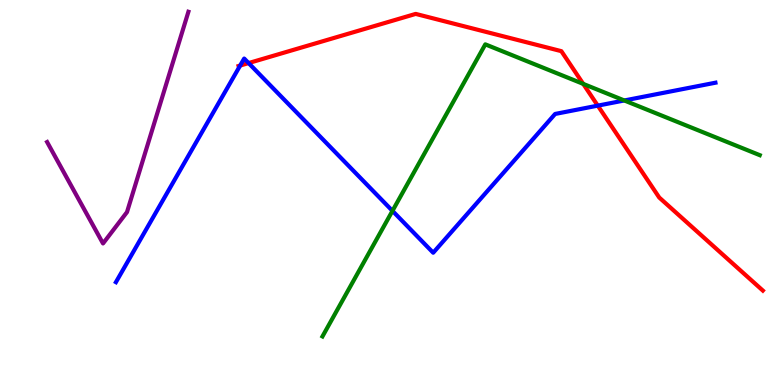[{'lines': ['blue', 'red'], 'intersections': [{'x': 3.1, 'y': 8.3}, {'x': 3.21, 'y': 8.36}, {'x': 7.71, 'y': 7.26}]}, {'lines': ['green', 'red'], 'intersections': [{'x': 7.53, 'y': 7.82}]}, {'lines': ['purple', 'red'], 'intersections': []}, {'lines': ['blue', 'green'], 'intersections': [{'x': 5.06, 'y': 4.52}, {'x': 8.06, 'y': 7.39}]}, {'lines': ['blue', 'purple'], 'intersections': []}, {'lines': ['green', 'purple'], 'intersections': []}]